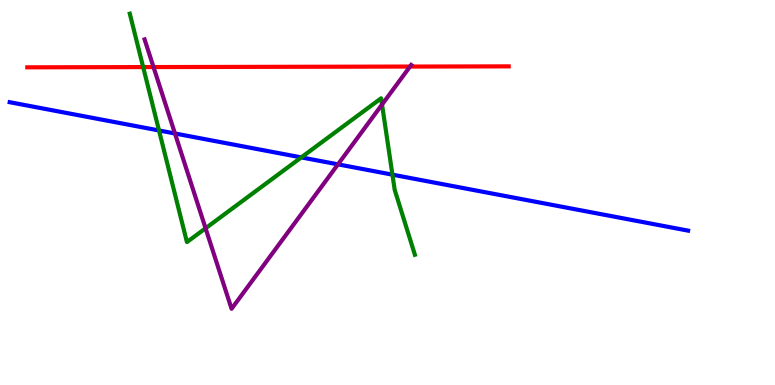[{'lines': ['blue', 'red'], 'intersections': []}, {'lines': ['green', 'red'], 'intersections': [{'x': 1.85, 'y': 8.26}]}, {'lines': ['purple', 'red'], 'intersections': [{'x': 1.98, 'y': 8.26}, {'x': 5.29, 'y': 8.27}]}, {'lines': ['blue', 'green'], 'intersections': [{'x': 2.05, 'y': 6.61}, {'x': 3.89, 'y': 5.91}, {'x': 5.06, 'y': 5.46}]}, {'lines': ['blue', 'purple'], 'intersections': [{'x': 2.26, 'y': 6.53}, {'x': 4.36, 'y': 5.73}]}, {'lines': ['green', 'purple'], 'intersections': [{'x': 2.65, 'y': 4.07}, {'x': 4.93, 'y': 7.28}]}]